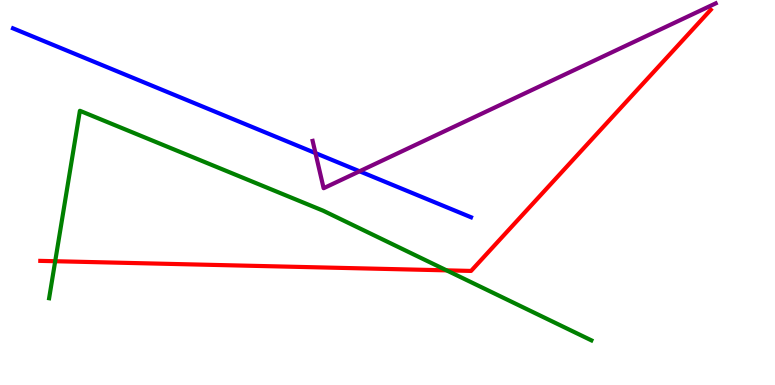[{'lines': ['blue', 'red'], 'intersections': []}, {'lines': ['green', 'red'], 'intersections': [{'x': 0.712, 'y': 3.22}, {'x': 5.76, 'y': 2.98}]}, {'lines': ['purple', 'red'], 'intersections': []}, {'lines': ['blue', 'green'], 'intersections': []}, {'lines': ['blue', 'purple'], 'intersections': [{'x': 4.07, 'y': 6.02}, {'x': 4.64, 'y': 5.55}]}, {'lines': ['green', 'purple'], 'intersections': []}]